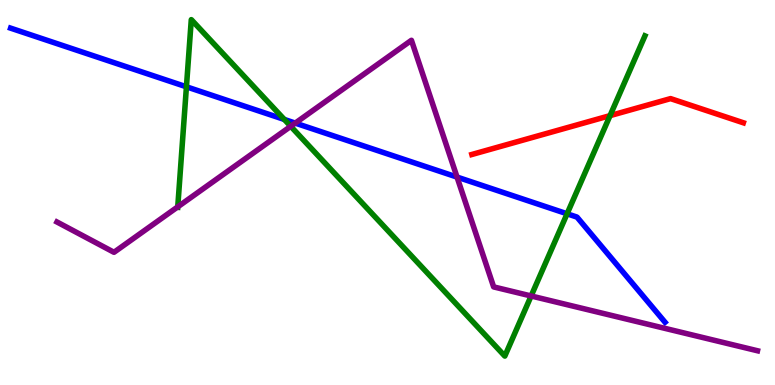[{'lines': ['blue', 'red'], 'intersections': []}, {'lines': ['green', 'red'], 'intersections': [{'x': 7.87, 'y': 7.0}]}, {'lines': ['purple', 'red'], 'intersections': []}, {'lines': ['blue', 'green'], 'intersections': [{'x': 2.41, 'y': 7.75}, {'x': 3.67, 'y': 6.9}, {'x': 7.32, 'y': 4.45}]}, {'lines': ['blue', 'purple'], 'intersections': [{'x': 3.81, 'y': 6.8}, {'x': 5.9, 'y': 5.4}]}, {'lines': ['green', 'purple'], 'intersections': [{'x': 2.29, 'y': 4.63}, {'x': 3.75, 'y': 6.72}, {'x': 6.85, 'y': 2.31}]}]